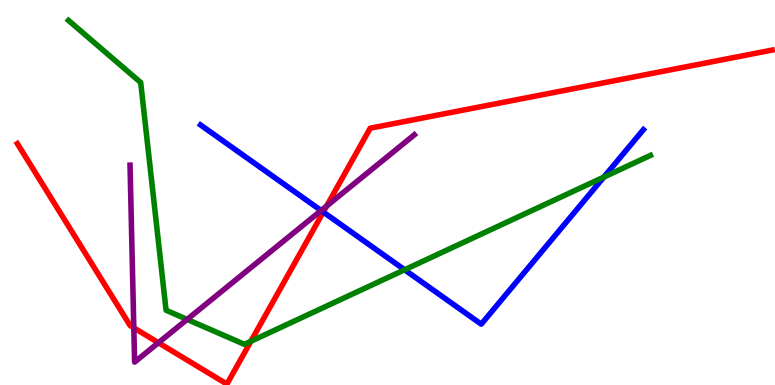[{'lines': ['blue', 'red'], 'intersections': [{'x': 4.17, 'y': 4.49}]}, {'lines': ['green', 'red'], 'intersections': [{'x': 3.24, 'y': 1.14}]}, {'lines': ['purple', 'red'], 'intersections': [{'x': 1.73, 'y': 1.48}, {'x': 2.04, 'y': 1.1}, {'x': 4.21, 'y': 4.65}]}, {'lines': ['blue', 'green'], 'intersections': [{'x': 5.22, 'y': 2.99}, {'x': 7.79, 'y': 5.4}]}, {'lines': ['blue', 'purple'], 'intersections': [{'x': 4.14, 'y': 4.53}]}, {'lines': ['green', 'purple'], 'intersections': [{'x': 2.41, 'y': 1.7}]}]